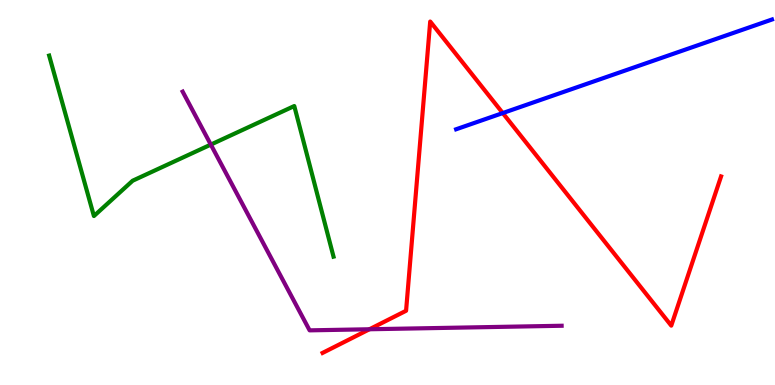[{'lines': ['blue', 'red'], 'intersections': [{'x': 6.49, 'y': 7.06}]}, {'lines': ['green', 'red'], 'intersections': []}, {'lines': ['purple', 'red'], 'intersections': [{'x': 4.77, 'y': 1.45}]}, {'lines': ['blue', 'green'], 'intersections': []}, {'lines': ['blue', 'purple'], 'intersections': []}, {'lines': ['green', 'purple'], 'intersections': [{'x': 2.72, 'y': 6.24}]}]